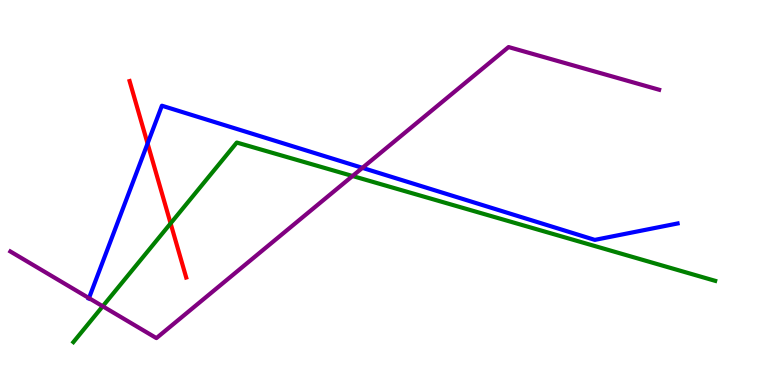[{'lines': ['blue', 'red'], 'intersections': [{'x': 1.9, 'y': 6.27}]}, {'lines': ['green', 'red'], 'intersections': [{'x': 2.2, 'y': 4.2}]}, {'lines': ['purple', 'red'], 'intersections': []}, {'lines': ['blue', 'green'], 'intersections': []}, {'lines': ['blue', 'purple'], 'intersections': [{'x': 1.15, 'y': 2.26}, {'x': 4.68, 'y': 5.64}]}, {'lines': ['green', 'purple'], 'intersections': [{'x': 1.33, 'y': 2.04}, {'x': 4.55, 'y': 5.43}]}]